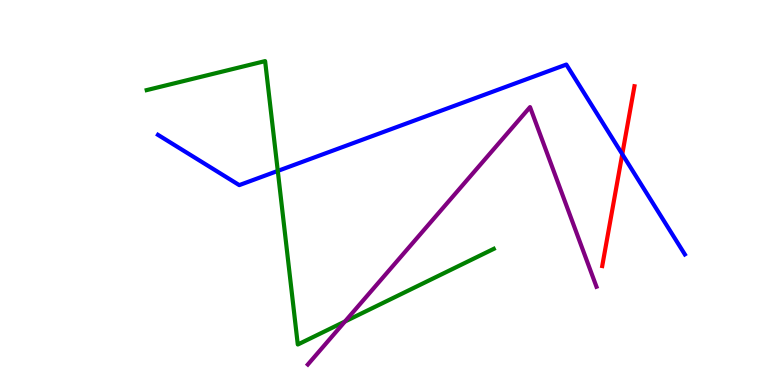[{'lines': ['blue', 'red'], 'intersections': [{'x': 8.03, 'y': 6.0}]}, {'lines': ['green', 'red'], 'intersections': []}, {'lines': ['purple', 'red'], 'intersections': []}, {'lines': ['blue', 'green'], 'intersections': [{'x': 3.58, 'y': 5.56}]}, {'lines': ['blue', 'purple'], 'intersections': []}, {'lines': ['green', 'purple'], 'intersections': [{'x': 4.45, 'y': 1.65}]}]